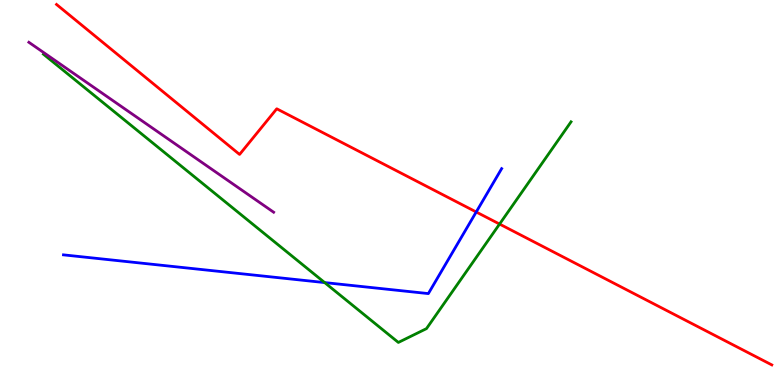[{'lines': ['blue', 'red'], 'intersections': [{'x': 6.14, 'y': 4.49}]}, {'lines': ['green', 'red'], 'intersections': [{'x': 6.45, 'y': 4.18}]}, {'lines': ['purple', 'red'], 'intersections': []}, {'lines': ['blue', 'green'], 'intersections': [{'x': 4.19, 'y': 2.66}]}, {'lines': ['blue', 'purple'], 'intersections': []}, {'lines': ['green', 'purple'], 'intersections': []}]